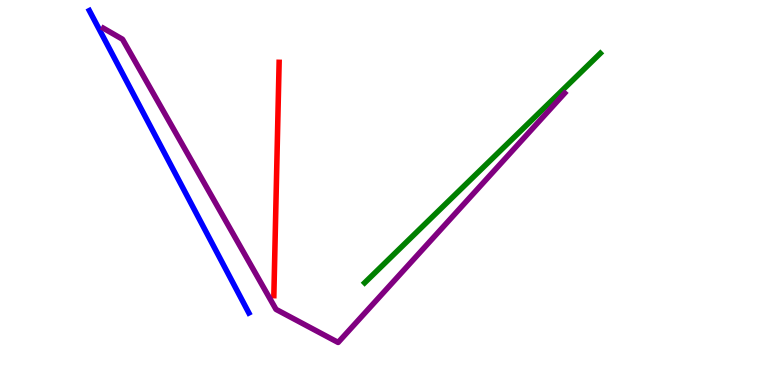[{'lines': ['blue', 'red'], 'intersections': []}, {'lines': ['green', 'red'], 'intersections': []}, {'lines': ['purple', 'red'], 'intersections': []}, {'lines': ['blue', 'green'], 'intersections': []}, {'lines': ['blue', 'purple'], 'intersections': []}, {'lines': ['green', 'purple'], 'intersections': []}]